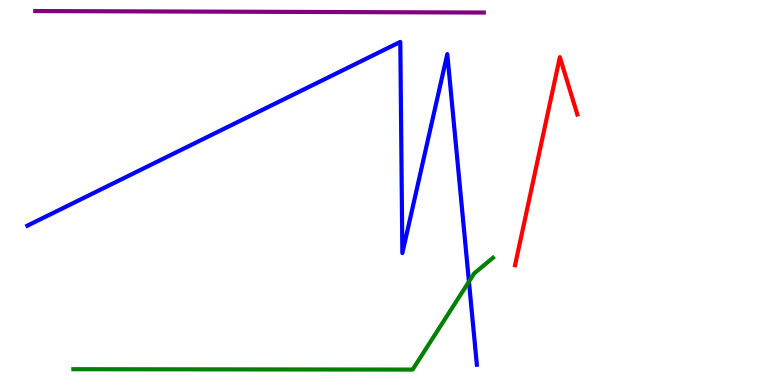[{'lines': ['blue', 'red'], 'intersections': []}, {'lines': ['green', 'red'], 'intersections': []}, {'lines': ['purple', 'red'], 'intersections': []}, {'lines': ['blue', 'green'], 'intersections': [{'x': 6.05, 'y': 2.68}]}, {'lines': ['blue', 'purple'], 'intersections': []}, {'lines': ['green', 'purple'], 'intersections': []}]